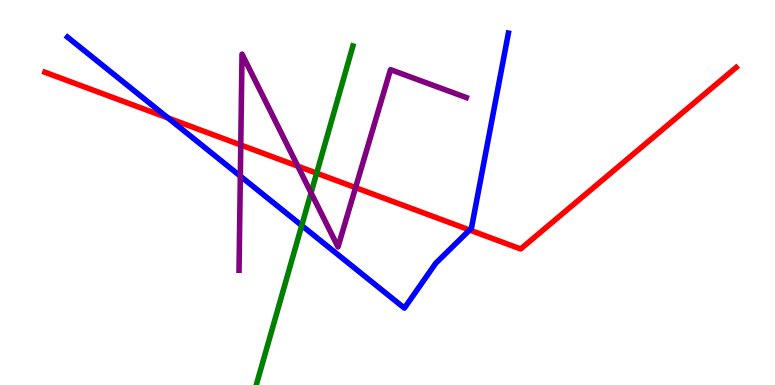[{'lines': ['blue', 'red'], 'intersections': [{'x': 2.17, 'y': 6.94}, {'x': 6.06, 'y': 4.03}]}, {'lines': ['green', 'red'], 'intersections': [{'x': 4.09, 'y': 5.5}]}, {'lines': ['purple', 'red'], 'intersections': [{'x': 3.11, 'y': 6.23}, {'x': 3.84, 'y': 5.68}, {'x': 4.59, 'y': 5.13}]}, {'lines': ['blue', 'green'], 'intersections': [{'x': 3.89, 'y': 4.14}]}, {'lines': ['blue', 'purple'], 'intersections': [{'x': 3.1, 'y': 5.43}]}, {'lines': ['green', 'purple'], 'intersections': [{'x': 4.01, 'y': 4.99}]}]